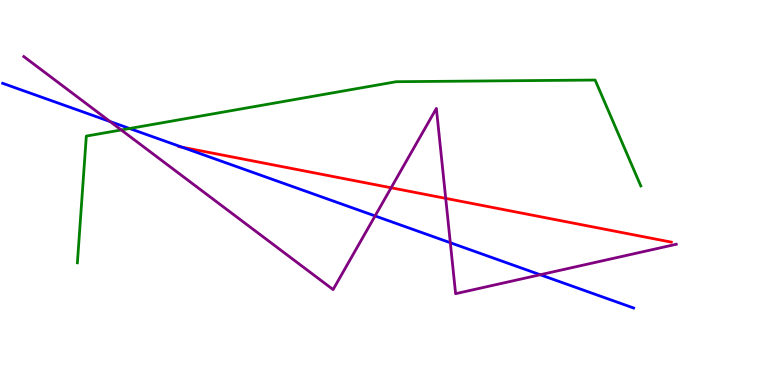[{'lines': ['blue', 'red'], 'intersections': [{'x': 2.35, 'y': 6.18}]}, {'lines': ['green', 'red'], 'intersections': []}, {'lines': ['purple', 'red'], 'intersections': [{'x': 5.05, 'y': 5.12}, {'x': 5.75, 'y': 4.85}]}, {'lines': ['blue', 'green'], 'intersections': [{'x': 1.67, 'y': 6.66}]}, {'lines': ['blue', 'purple'], 'intersections': [{'x': 1.42, 'y': 6.84}, {'x': 4.84, 'y': 4.39}, {'x': 5.81, 'y': 3.7}, {'x': 6.97, 'y': 2.86}]}, {'lines': ['green', 'purple'], 'intersections': [{'x': 1.56, 'y': 6.62}]}]